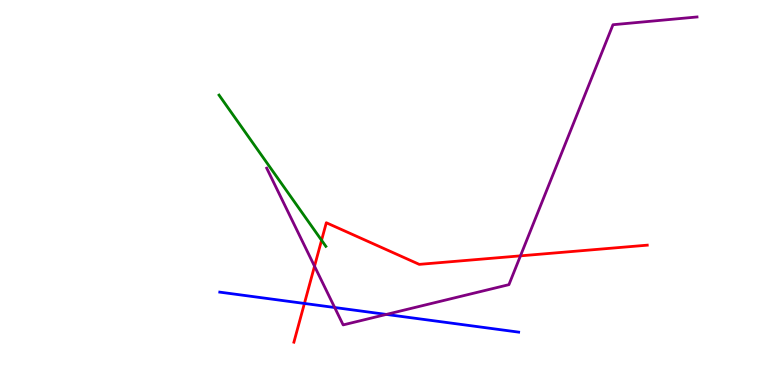[{'lines': ['blue', 'red'], 'intersections': [{'x': 3.93, 'y': 2.12}]}, {'lines': ['green', 'red'], 'intersections': [{'x': 4.15, 'y': 3.76}]}, {'lines': ['purple', 'red'], 'intersections': [{'x': 4.06, 'y': 3.09}, {'x': 6.72, 'y': 3.35}]}, {'lines': ['blue', 'green'], 'intersections': []}, {'lines': ['blue', 'purple'], 'intersections': [{'x': 4.32, 'y': 2.01}, {'x': 4.98, 'y': 1.83}]}, {'lines': ['green', 'purple'], 'intersections': []}]